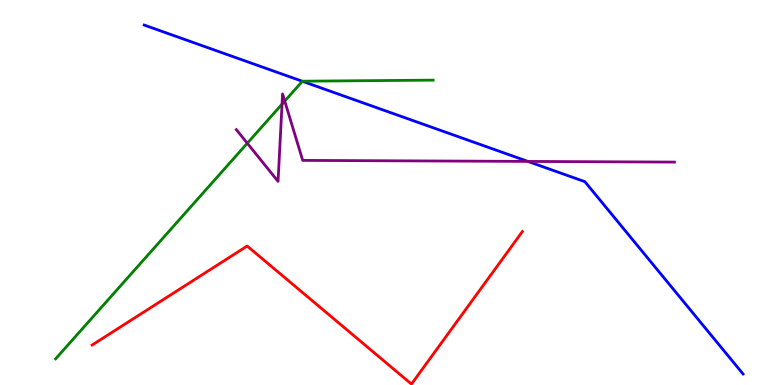[{'lines': ['blue', 'red'], 'intersections': []}, {'lines': ['green', 'red'], 'intersections': []}, {'lines': ['purple', 'red'], 'intersections': []}, {'lines': ['blue', 'green'], 'intersections': [{'x': 3.9, 'y': 7.89}]}, {'lines': ['blue', 'purple'], 'intersections': [{'x': 6.81, 'y': 5.81}]}, {'lines': ['green', 'purple'], 'intersections': [{'x': 3.19, 'y': 6.28}, {'x': 3.64, 'y': 7.3}, {'x': 3.67, 'y': 7.37}]}]